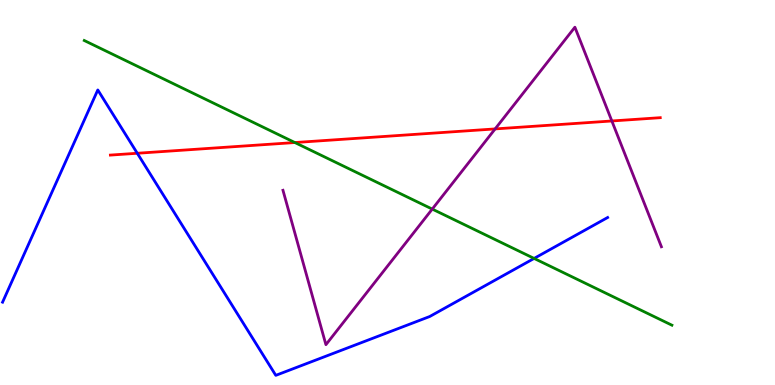[{'lines': ['blue', 'red'], 'intersections': [{'x': 1.77, 'y': 6.02}]}, {'lines': ['green', 'red'], 'intersections': [{'x': 3.8, 'y': 6.3}]}, {'lines': ['purple', 'red'], 'intersections': [{'x': 6.39, 'y': 6.65}, {'x': 7.89, 'y': 6.86}]}, {'lines': ['blue', 'green'], 'intersections': [{'x': 6.89, 'y': 3.29}]}, {'lines': ['blue', 'purple'], 'intersections': []}, {'lines': ['green', 'purple'], 'intersections': [{'x': 5.58, 'y': 4.57}]}]